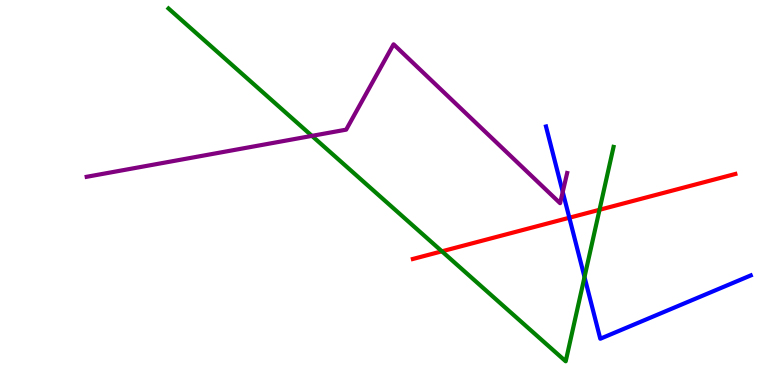[{'lines': ['blue', 'red'], 'intersections': [{'x': 7.35, 'y': 4.34}]}, {'lines': ['green', 'red'], 'intersections': [{'x': 5.7, 'y': 3.47}, {'x': 7.74, 'y': 4.55}]}, {'lines': ['purple', 'red'], 'intersections': []}, {'lines': ['blue', 'green'], 'intersections': [{'x': 7.54, 'y': 2.8}]}, {'lines': ['blue', 'purple'], 'intersections': [{'x': 7.26, 'y': 5.02}]}, {'lines': ['green', 'purple'], 'intersections': [{'x': 4.02, 'y': 6.47}]}]